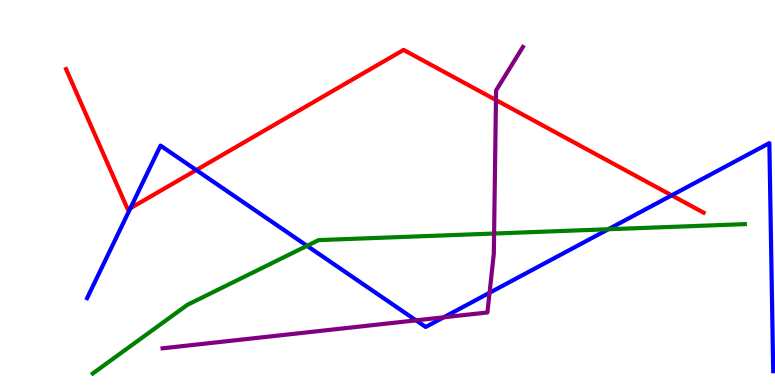[{'lines': ['blue', 'red'], 'intersections': [{'x': 1.68, 'y': 4.59}, {'x': 2.53, 'y': 5.58}, {'x': 8.67, 'y': 4.93}]}, {'lines': ['green', 'red'], 'intersections': []}, {'lines': ['purple', 'red'], 'intersections': [{'x': 6.4, 'y': 7.4}]}, {'lines': ['blue', 'green'], 'intersections': [{'x': 3.96, 'y': 3.62}, {'x': 7.85, 'y': 4.05}]}, {'lines': ['blue', 'purple'], 'intersections': [{'x': 5.37, 'y': 1.68}, {'x': 5.73, 'y': 1.76}, {'x': 6.32, 'y': 2.4}]}, {'lines': ['green', 'purple'], 'intersections': [{'x': 6.38, 'y': 3.93}]}]